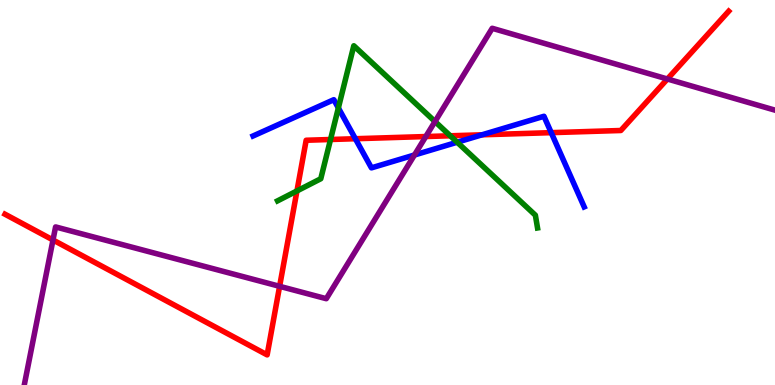[{'lines': ['blue', 'red'], 'intersections': [{'x': 4.59, 'y': 6.4}, {'x': 6.22, 'y': 6.5}, {'x': 7.11, 'y': 6.55}]}, {'lines': ['green', 'red'], 'intersections': [{'x': 3.83, 'y': 5.04}, {'x': 4.26, 'y': 6.38}, {'x': 5.81, 'y': 6.47}]}, {'lines': ['purple', 'red'], 'intersections': [{'x': 0.684, 'y': 3.77}, {'x': 3.61, 'y': 2.56}, {'x': 5.49, 'y': 6.45}, {'x': 8.61, 'y': 7.95}]}, {'lines': ['blue', 'green'], 'intersections': [{'x': 4.37, 'y': 7.2}, {'x': 5.9, 'y': 6.31}]}, {'lines': ['blue', 'purple'], 'intersections': [{'x': 5.35, 'y': 5.97}]}, {'lines': ['green', 'purple'], 'intersections': [{'x': 5.61, 'y': 6.84}]}]